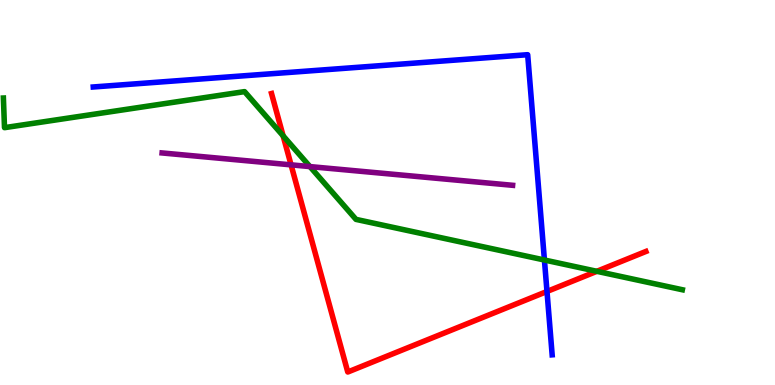[{'lines': ['blue', 'red'], 'intersections': [{'x': 7.06, 'y': 2.43}]}, {'lines': ['green', 'red'], 'intersections': [{'x': 3.65, 'y': 6.47}, {'x': 7.7, 'y': 2.95}]}, {'lines': ['purple', 'red'], 'intersections': [{'x': 3.76, 'y': 5.72}]}, {'lines': ['blue', 'green'], 'intersections': [{'x': 7.02, 'y': 3.25}]}, {'lines': ['blue', 'purple'], 'intersections': []}, {'lines': ['green', 'purple'], 'intersections': [{'x': 4.0, 'y': 5.67}]}]